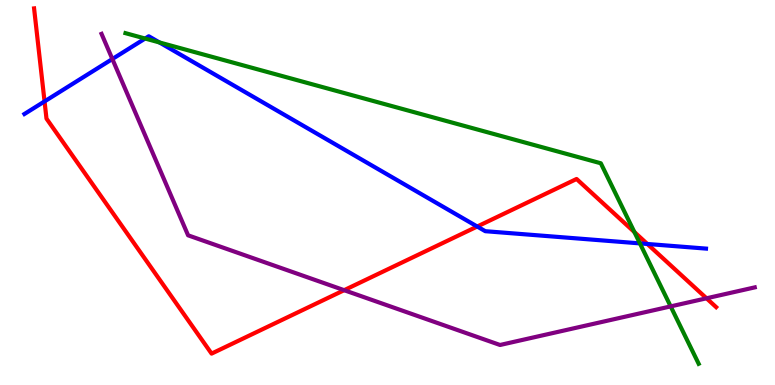[{'lines': ['blue', 'red'], 'intersections': [{'x': 0.575, 'y': 7.37}, {'x': 6.16, 'y': 4.12}, {'x': 8.35, 'y': 3.66}]}, {'lines': ['green', 'red'], 'intersections': [{'x': 8.19, 'y': 3.97}]}, {'lines': ['purple', 'red'], 'intersections': [{'x': 4.44, 'y': 2.46}, {'x': 9.12, 'y': 2.25}]}, {'lines': ['blue', 'green'], 'intersections': [{'x': 1.87, 'y': 9.0}, {'x': 2.06, 'y': 8.9}, {'x': 8.26, 'y': 3.68}]}, {'lines': ['blue', 'purple'], 'intersections': [{'x': 1.45, 'y': 8.47}]}, {'lines': ['green', 'purple'], 'intersections': [{'x': 8.65, 'y': 2.04}]}]